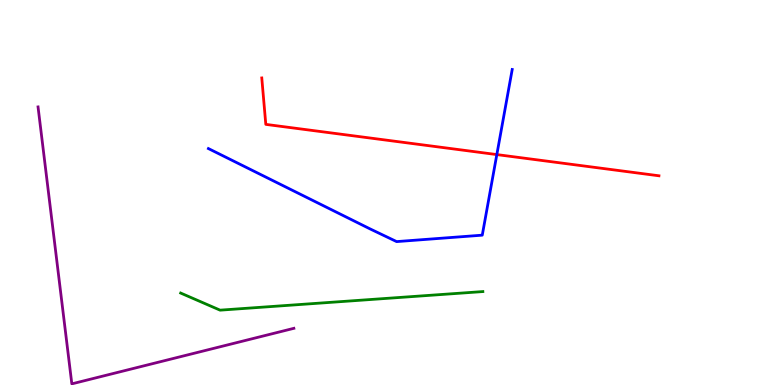[{'lines': ['blue', 'red'], 'intersections': [{'x': 6.41, 'y': 5.98}]}, {'lines': ['green', 'red'], 'intersections': []}, {'lines': ['purple', 'red'], 'intersections': []}, {'lines': ['blue', 'green'], 'intersections': []}, {'lines': ['blue', 'purple'], 'intersections': []}, {'lines': ['green', 'purple'], 'intersections': []}]